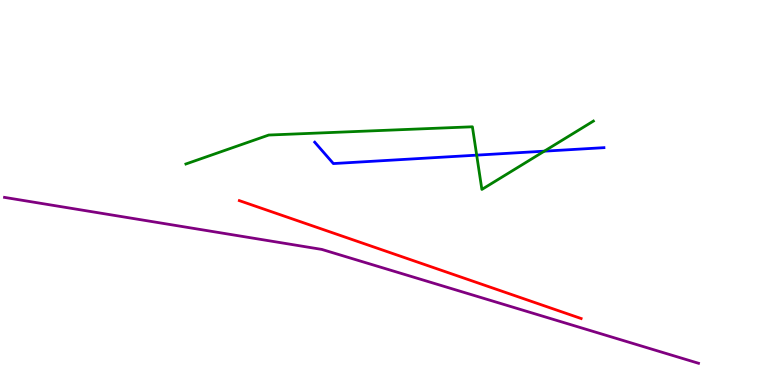[{'lines': ['blue', 'red'], 'intersections': []}, {'lines': ['green', 'red'], 'intersections': []}, {'lines': ['purple', 'red'], 'intersections': []}, {'lines': ['blue', 'green'], 'intersections': [{'x': 6.15, 'y': 5.97}, {'x': 7.02, 'y': 6.07}]}, {'lines': ['blue', 'purple'], 'intersections': []}, {'lines': ['green', 'purple'], 'intersections': []}]